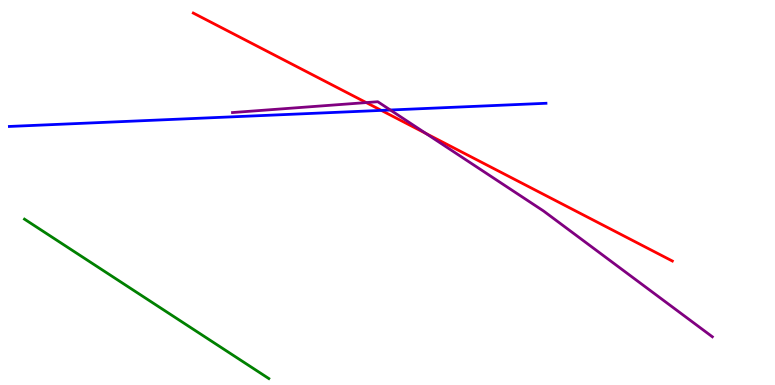[{'lines': ['blue', 'red'], 'intersections': [{'x': 4.92, 'y': 7.13}]}, {'lines': ['green', 'red'], 'intersections': []}, {'lines': ['purple', 'red'], 'intersections': [{'x': 4.73, 'y': 7.34}, {'x': 5.5, 'y': 6.53}]}, {'lines': ['blue', 'green'], 'intersections': []}, {'lines': ['blue', 'purple'], 'intersections': [{'x': 5.04, 'y': 7.14}]}, {'lines': ['green', 'purple'], 'intersections': []}]